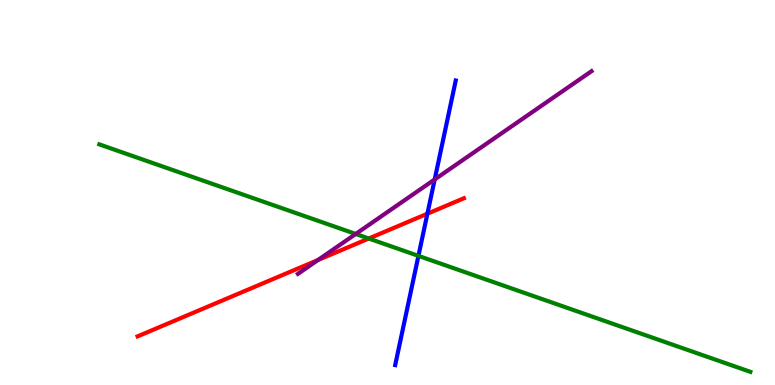[{'lines': ['blue', 'red'], 'intersections': [{'x': 5.51, 'y': 4.45}]}, {'lines': ['green', 'red'], 'intersections': [{'x': 4.76, 'y': 3.8}]}, {'lines': ['purple', 'red'], 'intersections': [{'x': 4.1, 'y': 3.25}]}, {'lines': ['blue', 'green'], 'intersections': [{'x': 5.4, 'y': 3.35}]}, {'lines': ['blue', 'purple'], 'intersections': [{'x': 5.61, 'y': 5.34}]}, {'lines': ['green', 'purple'], 'intersections': [{'x': 4.59, 'y': 3.92}]}]